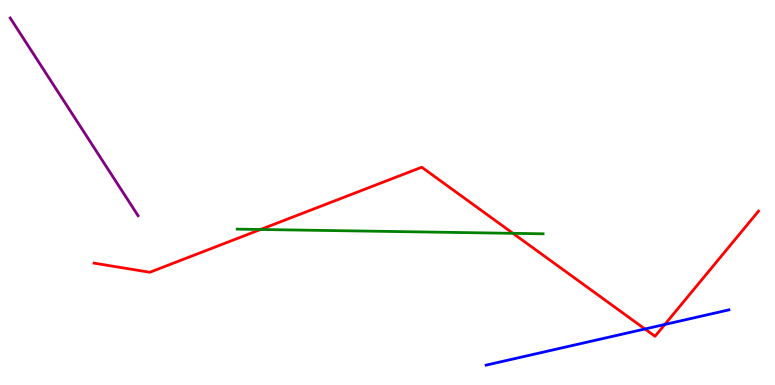[{'lines': ['blue', 'red'], 'intersections': [{'x': 8.32, 'y': 1.45}, {'x': 8.58, 'y': 1.57}]}, {'lines': ['green', 'red'], 'intersections': [{'x': 3.36, 'y': 4.04}, {'x': 6.62, 'y': 3.94}]}, {'lines': ['purple', 'red'], 'intersections': []}, {'lines': ['blue', 'green'], 'intersections': []}, {'lines': ['blue', 'purple'], 'intersections': []}, {'lines': ['green', 'purple'], 'intersections': []}]